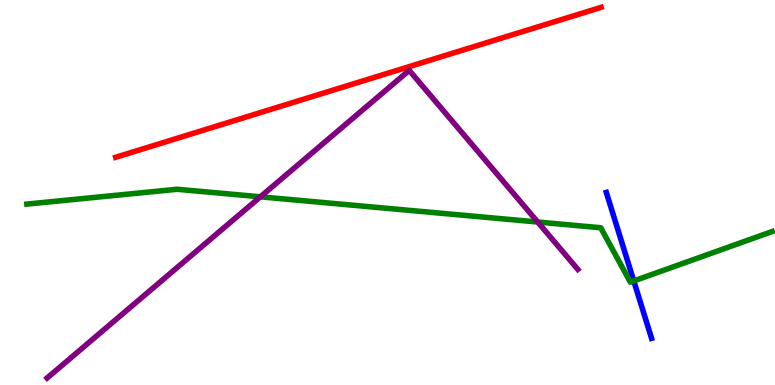[{'lines': ['blue', 'red'], 'intersections': []}, {'lines': ['green', 'red'], 'intersections': []}, {'lines': ['purple', 'red'], 'intersections': []}, {'lines': ['blue', 'green'], 'intersections': [{'x': 8.18, 'y': 2.7}]}, {'lines': ['blue', 'purple'], 'intersections': []}, {'lines': ['green', 'purple'], 'intersections': [{'x': 3.36, 'y': 4.89}, {'x': 6.94, 'y': 4.23}]}]